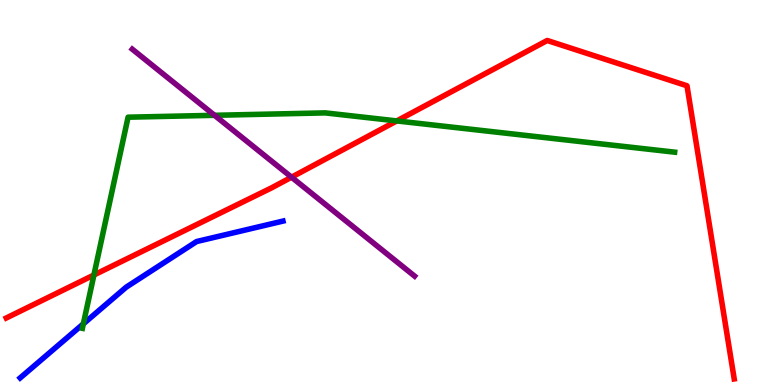[{'lines': ['blue', 'red'], 'intersections': []}, {'lines': ['green', 'red'], 'intersections': [{'x': 1.21, 'y': 2.86}, {'x': 5.12, 'y': 6.86}]}, {'lines': ['purple', 'red'], 'intersections': [{'x': 3.76, 'y': 5.4}]}, {'lines': ['blue', 'green'], 'intersections': [{'x': 1.08, 'y': 1.59}]}, {'lines': ['blue', 'purple'], 'intersections': []}, {'lines': ['green', 'purple'], 'intersections': [{'x': 2.77, 'y': 7.01}]}]